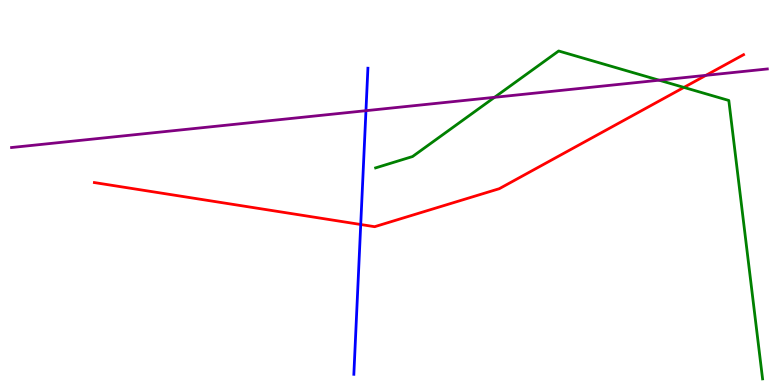[{'lines': ['blue', 'red'], 'intersections': [{'x': 4.65, 'y': 4.17}]}, {'lines': ['green', 'red'], 'intersections': [{'x': 8.82, 'y': 7.73}]}, {'lines': ['purple', 'red'], 'intersections': [{'x': 9.11, 'y': 8.04}]}, {'lines': ['blue', 'green'], 'intersections': []}, {'lines': ['blue', 'purple'], 'intersections': [{'x': 4.72, 'y': 7.13}]}, {'lines': ['green', 'purple'], 'intersections': [{'x': 6.38, 'y': 7.47}, {'x': 8.5, 'y': 7.92}]}]